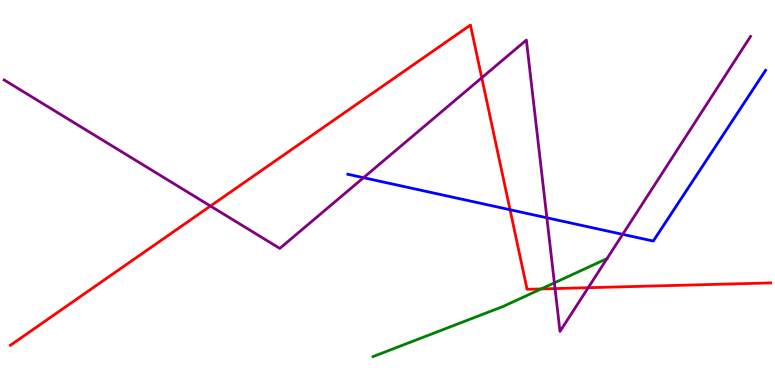[{'lines': ['blue', 'red'], 'intersections': [{'x': 6.58, 'y': 4.55}]}, {'lines': ['green', 'red'], 'intersections': [{'x': 6.98, 'y': 2.49}]}, {'lines': ['purple', 'red'], 'intersections': [{'x': 2.72, 'y': 4.65}, {'x': 6.22, 'y': 7.98}, {'x': 7.16, 'y': 2.5}, {'x': 7.59, 'y': 2.53}]}, {'lines': ['blue', 'green'], 'intersections': []}, {'lines': ['blue', 'purple'], 'intersections': [{'x': 4.69, 'y': 5.38}, {'x': 7.06, 'y': 4.34}, {'x': 8.03, 'y': 3.91}]}, {'lines': ['green', 'purple'], 'intersections': [{'x': 7.15, 'y': 2.65}]}]